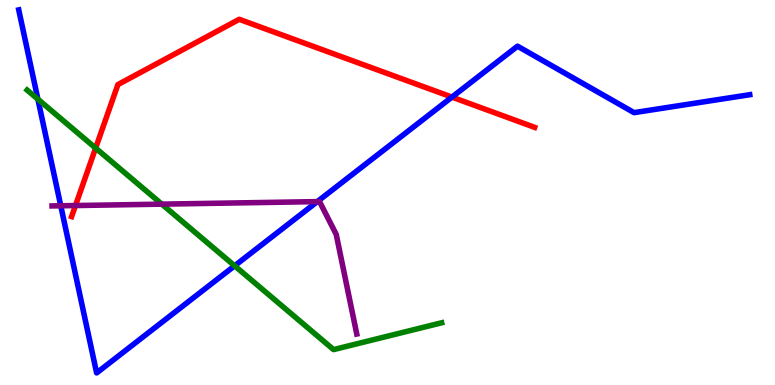[{'lines': ['blue', 'red'], 'intersections': [{'x': 5.83, 'y': 7.48}]}, {'lines': ['green', 'red'], 'intersections': [{'x': 1.23, 'y': 6.15}]}, {'lines': ['purple', 'red'], 'intersections': [{'x': 0.974, 'y': 4.66}]}, {'lines': ['blue', 'green'], 'intersections': [{'x': 0.489, 'y': 7.42}, {'x': 3.03, 'y': 3.1}]}, {'lines': ['blue', 'purple'], 'intersections': [{'x': 0.784, 'y': 4.65}, {'x': 4.09, 'y': 4.76}]}, {'lines': ['green', 'purple'], 'intersections': [{'x': 2.09, 'y': 4.7}]}]